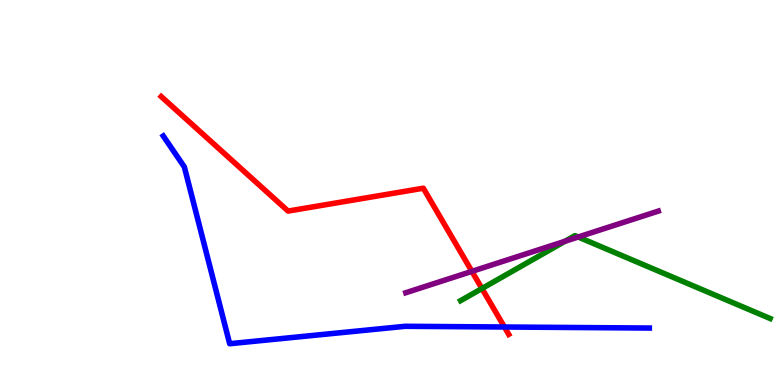[{'lines': ['blue', 'red'], 'intersections': [{'x': 6.51, 'y': 1.51}]}, {'lines': ['green', 'red'], 'intersections': [{'x': 6.22, 'y': 2.51}]}, {'lines': ['purple', 'red'], 'intersections': [{'x': 6.09, 'y': 2.95}]}, {'lines': ['blue', 'green'], 'intersections': []}, {'lines': ['blue', 'purple'], 'intersections': []}, {'lines': ['green', 'purple'], 'intersections': [{'x': 7.29, 'y': 3.73}, {'x': 7.46, 'y': 3.84}]}]